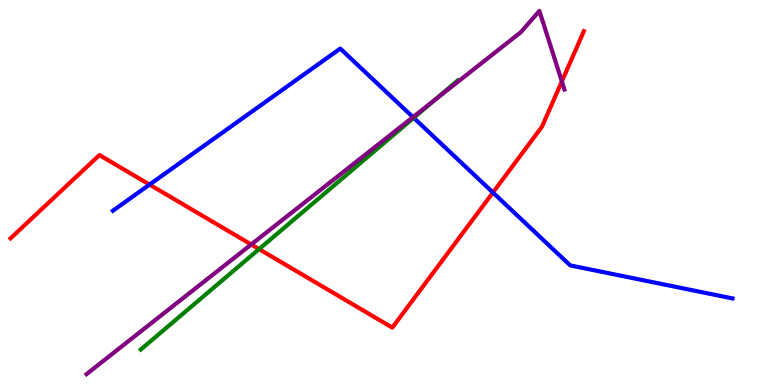[{'lines': ['blue', 'red'], 'intersections': [{'x': 1.93, 'y': 5.21}, {'x': 6.36, 'y': 5.0}]}, {'lines': ['green', 'red'], 'intersections': [{'x': 3.34, 'y': 3.53}]}, {'lines': ['purple', 'red'], 'intersections': [{'x': 3.24, 'y': 3.65}, {'x': 7.25, 'y': 7.89}]}, {'lines': ['blue', 'green'], 'intersections': [{'x': 5.34, 'y': 6.94}]}, {'lines': ['blue', 'purple'], 'intersections': [{'x': 5.33, 'y': 6.96}]}, {'lines': ['green', 'purple'], 'intersections': [{'x': 5.6, 'y': 7.39}]}]